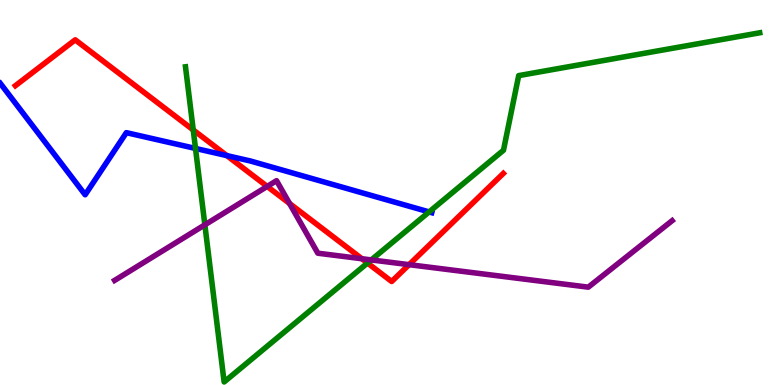[{'lines': ['blue', 'red'], 'intersections': [{'x': 2.93, 'y': 5.96}]}, {'lines': ['green', 'red'], 'intersections': [{'x': 2.49, 'y': 6.62}, {'x': 4.74, 'y': 3.17}]}, {'lines': ['purple', 'red'], 'intersections': [{'x': 3.45, 'y': 5.16}, {'x': 3.74, 'y': 4.71}, {'x': 4.67, 'y': 3.28}, {'x': 5.28, 'y': 3.13}]}, {'lines': ['blue', 'green'], 'intersections': [{'x': 2.52, 'y': 6.14}, {'x': 5.54, 'y': 4.5}]}, {'lines': ['blue', 'purple'], 'intersections': []}, {'lines': ['green', 'purple'], 'intersections': [{'x': 2.64, 'y': 4.16}, {'x': 4.79, 'y': 3.25}]}]